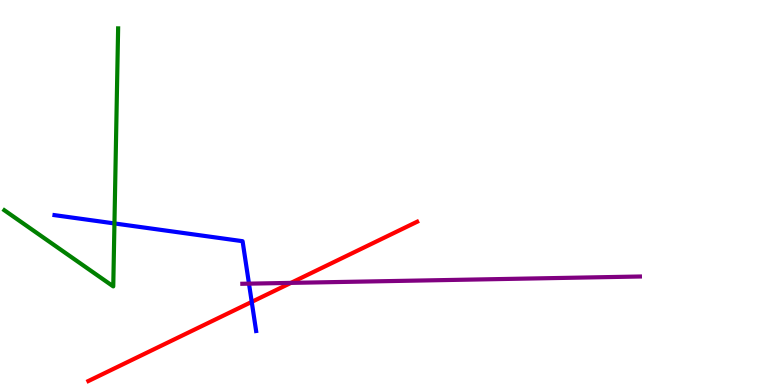[{'lines': ['blue', 'red'], 'intersections': [{'x': 3.25, 'y': 2.16}]}, {'lines': ['green', 'red'], 'intersections': []}, {'lines': ['purple', 'red'], 'intersections': [{'x': 3.75, 'y': 2.65}]}, {'lines': ['blue', 'green'], 'intersections': [{'x': 1.48, 'y': 4.2}]}, {'lines': ['blue', 'purple'], 'intersections': [{'x': 3.21, 'y': 2.63}]}, {'lines': ['green', 'purple'], 'intersections': []}]